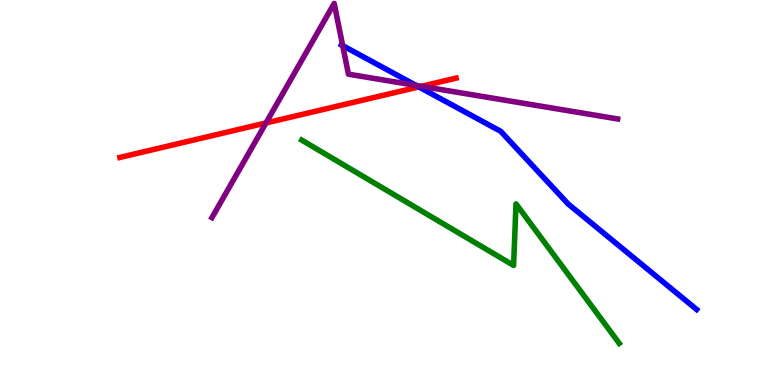[{'lines': ['blue', 'red'], 'intersections': [{'x': 5.4, 'y': 7.74}]}, {'lines': ['green', 'red'], 'intersections': []}, {'lines': ['purple', 'red'], 'intersections': [{'x': 3.43, 'y': 6.81}, {'x': 5.44, 'y': 7.76}]}, {'lines': ['blue', 'green'], 'intersections': []}, {'lines': ['blue', 'purple'], 'intersections': [{'x': 4.42, 'y': 8.81}, {'x': 5.37, 'y': 7.78}]}, {'lines': ['green', 'purple'], 'intersections': []}]